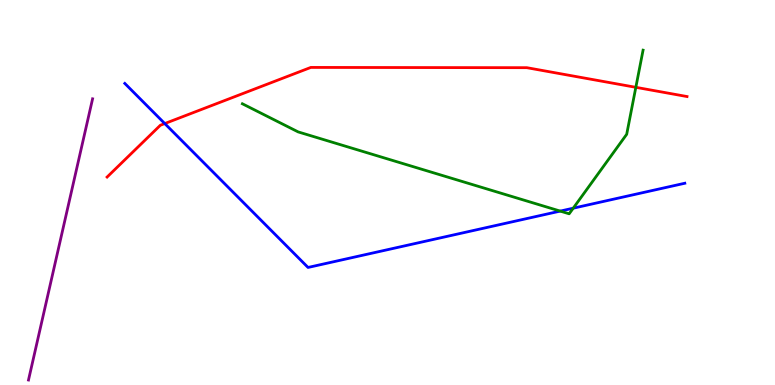[{'lines': ['blue', 'red'], 'intersections': [{'x': 2.13, 'y': 6.79}]}, {'lines': ['green', 'red'], 'intersections': [{'x': 8.2, 'y': 7.73}]}, {'lines': ['purple', 'red'], 'intersections': []}, {'lines': ['blue', 'green'], 'intersections': [{'x': 7.23, 'y': 4.52}, {'x': 7.4, 'y': 4.59}]}, {'lines': ['blue', 'purple'], 'intersections': []}, {'lines': ['green', 'purple'], 'intersections': []}]